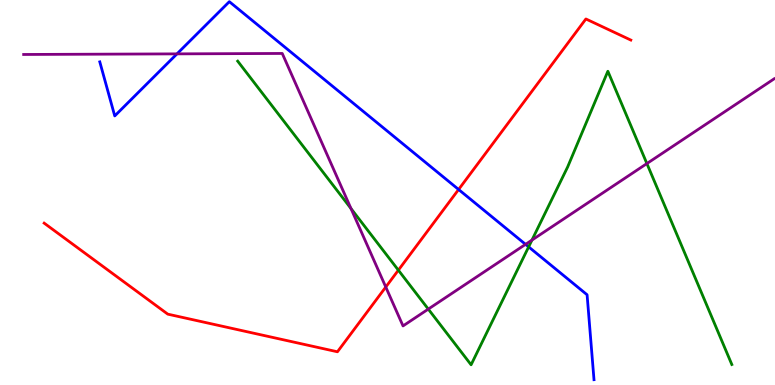[{'lines': ['blue', 'red'], 'intersections': [{'x': 5.92, 'y': 5.08}]}, {'lines': ['green', 'red'], 'intersections': [{'x': 5.14, 'y': 2.98}]}, {'lines': ['purple', 'red'], 'intersections': [{'x': 4.98, 'y': 2.54}]}, {'lines': ['blue', 'green'], 'intersections': [{'x': 6.82, 'y': 3.59}]}, {'lines': ['blue', 'purple'], 'intersections': [{'x': 2.28, 'y': 8.6}, {'x': 6.78, 'y': 3.65}]}, {'lines': ['green', 'purple'], 'intersections': [{'x': 4.53, 'y': 4.58}, {'x': 5.53, 'y': 1.97}, {'x': 6.86, 'y': 3.76}, {'x': 8.35, 'y': 5.75}]}]